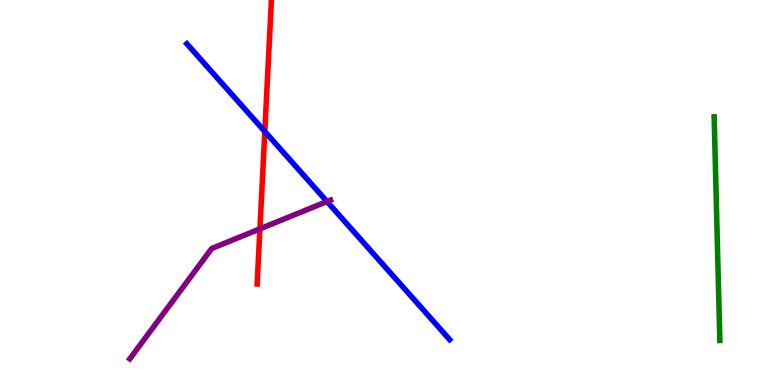[{'lines': ['blue', 'red'], 'intersections': [{'x': 3.42, 'y': 6.58}]}, {'lines': ['green', 'red'], 'intersections': []}, {'lines': ['purple', 'red'], 'intersections': [{'x': 3.35, 'y': 4.06}]}, {'lines': ['blue', 'green'], 'intersections': []}, {'lines': ['blue', 'purple'], 'intersections': [{'x': 4.22, 'y': 4.77}]}, {'lines': ['green', 'purple'], 'intersections': []}]